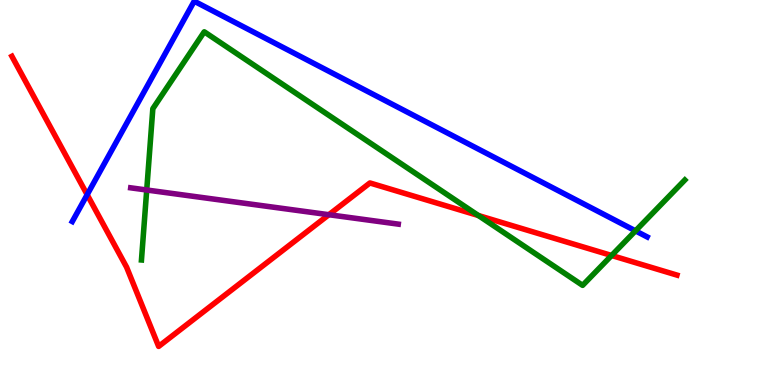[{'lines': ['blue', 'red'], 'intersections': [{'x': 1.12, 'y': 4.94}]}, {'lines': ['green', 'red'], 'intersections': [{'x': 6.17, 'y': 4.4}, {'x': 7.89, 'y': 3.36}]}, {'lines': ['purple', 'red'], 'intersections': [{'x': 4.24, 'y': 4.42}]}, {'lines': ['blue', 'green'], 'intersections': [{'x': 8.2, 'y': 4.0}]}, {'lines': ['blue', 'purple'], 'intersections': []}, {'lines': ['green', 'purple'], 'intersections': [{'x': 1.89, 'y': 5.06}]}]